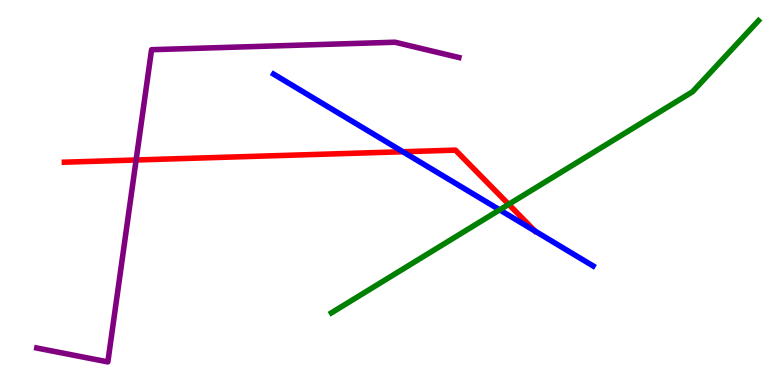[{'lines': ['blue', 'red'], 'intersections': [{'x': 5.2, 'y': 6.06}]}, {'lines': ['green', 'red'], 'intersections': [{'x': 6.56, 'y': 4.69}]}, {'lines': ['purple', 'red'], 'intersections': [{'x': 1.76, 'y': 5.84}]}, {'lines': ['blue', 'green'], 'intersections': [{'x': 6.45, 'y': 4.55}]}, {'lines': ['blue', 'purple'], 'intersections': []}, {'lines': ['green', 'purple'], 'intersections': []}]